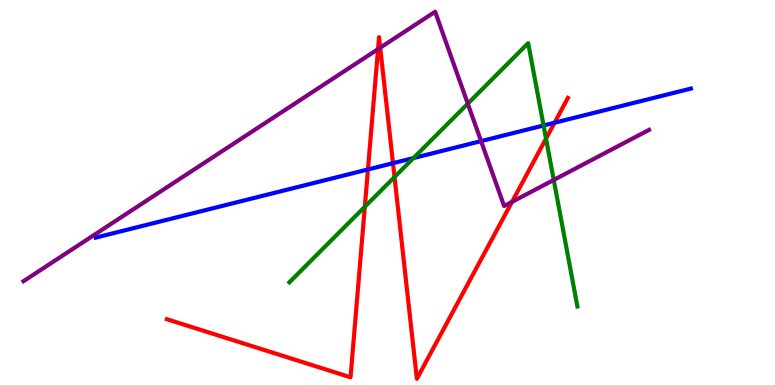[{'lines': ['blue', 'red'], 'intersections': [{'x': 4.75, 'y': 5.6}, {'x': 5.07, 'y': 5.76}, {'x': 7.16, 'y': 6.81}]}, {'lines': ['green', 'red'], 'intersections': [{'x': 4.71, 'y': 4.63}, {'x': 5.09, 'y': 5.4}, {'x': 7.05, 'y': 6.4}]}, {'lines': ['purple', 'red'], 'intersections': [{'x': 4.88, 'y': 8.72}, {'x': 4.91, 'y': 8.76}, {'x': 6.61, 'y': 4.76}]}, {'lines': ['blue', 'green'], 'intersections': [{'x': 5.34, 'y': 5.89}, {'x': 7.01, 'y': 6.74}]}, {'lines': ['blue', 'purple'], 'intersections': [{'x': 6.21, 'y': 6.33}]}, {'lines': ['green', 'purple'], 'intersections': [{'x': 6.04, 'y': 7.31}, {'x': 7.15, 'y': 5.33}]}]